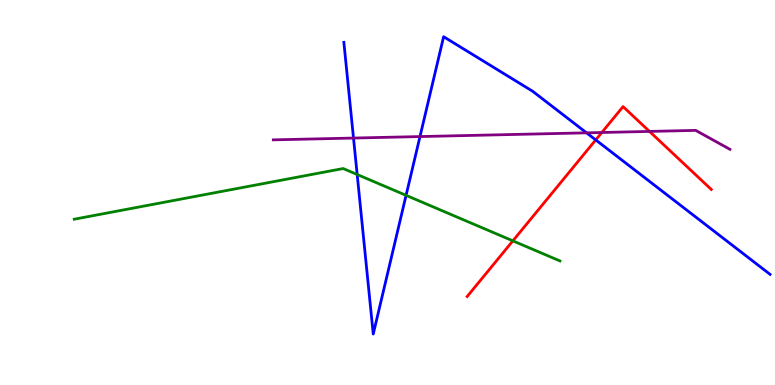[{'lines': ['blue', 'red'], 'intersections': [{'x': 7.69, 'y': 6.37}]}, {'lines': ['green', 'red'], 'intersections': [{'x': 6.62, 'y': 3.74}]}, {'lines': ['purple', 'red'], 'intersections': [{'x': 7.77, 'y': 6.56}, {'x': 8.38, 'y': 6.59}]}, {'lines': ['blue', 'green'], 'intersections': [{'x': 4.61, 'y': 5.47}, {'x': 5.24, 'y': 4.93}]}, {'lines': ['blue', 'purple'], 'intersections': [{'x': 4.56, 'y': 6.41}, {'x': 5.42, 'y': 6.45}, {'x': 7.57, 'y': 6.55}]}, {'lines': ['green', 'purple'], 'intersections': []}]